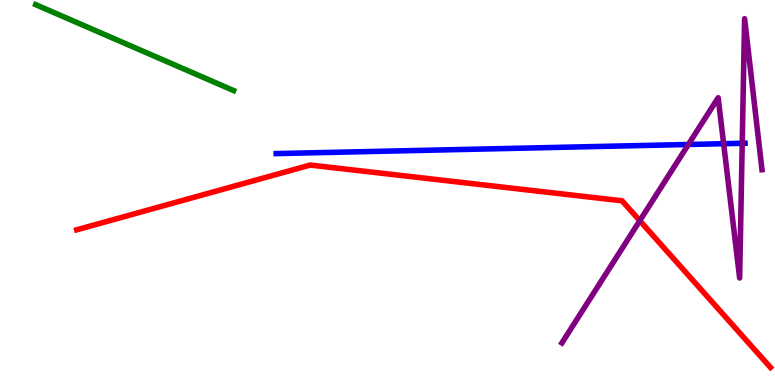[{'lines': ['blue', 'red'], 'intersections': []}, {'lines': ['green', 'red'], 'intersections': []}, {'lines': ['purple', 'red'], 'intersections': [{'x': 8.26, 'y': 4.27}]}, {'lines': ['blue', 'green'], 'intersections': []}, {'lines': ['blue', 'purple'], 'intersections': [{'x': 8.88, 'y': 6.25}, {'x': 9.34, 'y': 6.27}, {'x': 9.58, 'y': 6.28}]}, {'lines': ['green', 'purple'], 'intersections': []}]